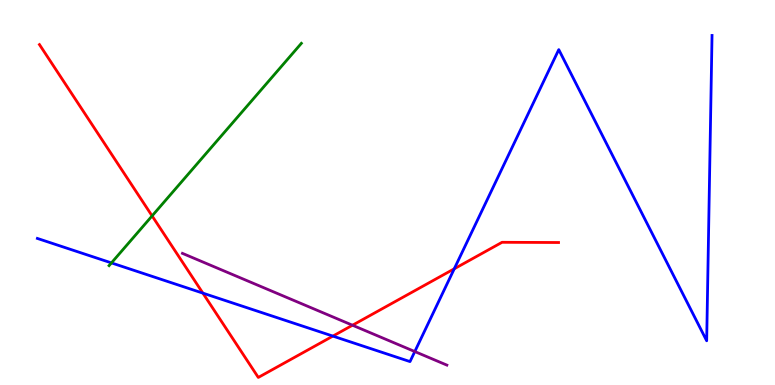[{'lines': ['blue', 'red'], 'intersections': [{'x': 2.62, 'y': 2.39}, {'x': 4.3, 'y': 1.27}, {'x': 5.86, 'y': 3.02}]}, {'lines': ['green', 'red'], 'intersections': [{'x': 1.96, 'y': 4.39}]}, {'lines': ['purple', 'red'], 'intersections': [{'x': 4.55, 'y': 1.55}]}, {'lines': ['blue', 'green'], 'intersections': [{'x': 1.44, 'y': 3.17}]}, {'lines': ['blue', 'purple'], 'intersections': [{'x': 5.35, 'y': 0.869}]}, {'lines': ['green', 'purple'], 'intersections': []}]